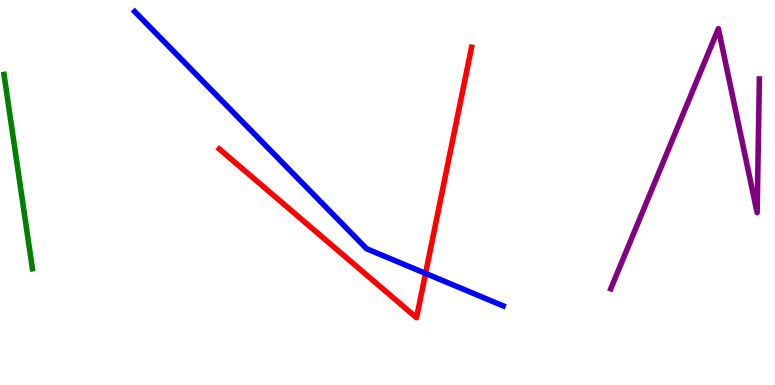[{'lines': ['blue', 'red'], 'intersections': [{'x': 5.49, 'y': 2.9}]}, {'lines': ['green', 'red'], 'intersections': []}, {'lines': ['purple', 'red'], 'intersections': []}, {'lines': ['blue', 'green'], 'intersections': []}, {'lines': ['blue', 'purple'], 'intersections': []}, {'lines': ['green', 'purple'], 'intersections': []}]